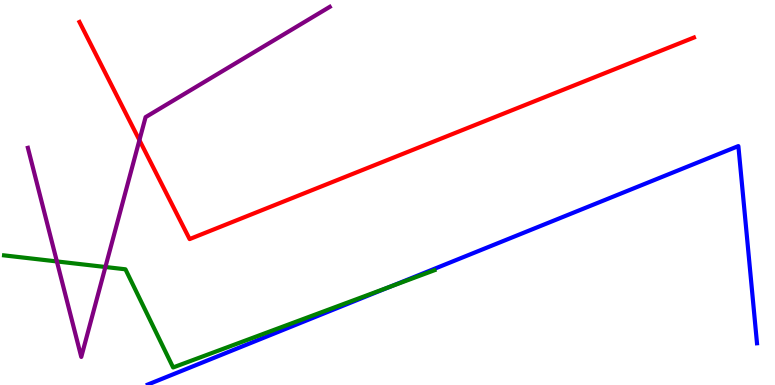[{'lines': ['blue', 'red'], 'intersections': []}, {'lines': ['green', 'red'], 'intersections': []}, {'lines': ['purple', 'red'], 'intersections': [{'x': 1.8, 'y': 6.36}]}, {'lines': ['blue', 'green'], 'intersections': [{'x': 5.03, 'y': 2.55}]}, {'lines': ['blue', 'purple'], 'intersections': []}, {'lines': ['green', 'purple'], 'intersections': [{'x': 0.734, 'y': 3.21}, {'x': 1.36, 'y': 3.06}]}]